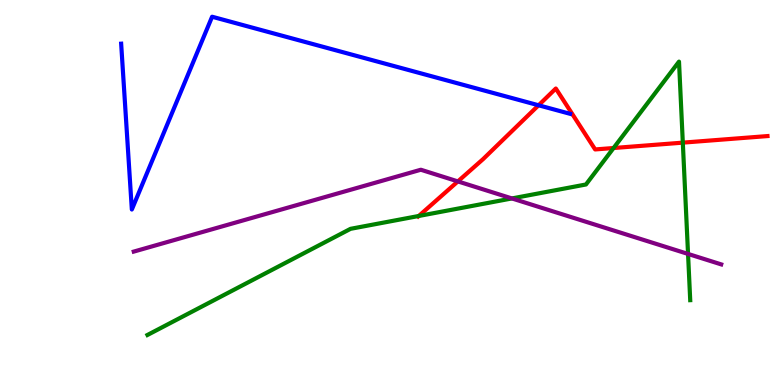[{'lines': ['blue', 'red'], 'intersections': [{'x': 6.95, 'y': 7.27}]}, {'lines': ['green', 'red'], 'intersections': [{'x': 5.4, 'y': 4.39}, {'x': 7.92, 'y': 6.16}, {'x': 8.81, 'y': 6.3}]}, {'lines': ['purple', 'red'], 'intersections': [{'x': 5.91, 'y': 5.29}]}, {'lines': ['blue', 'green'], 'intersections': []}, {'lines': ['blue', 'purple'], 'intersections': []}, {'lines': ['green', 'purple'], 'intersections': [{'x': 6.61, 'y': 4.85}, {'x': 8.88, 'y': 3.4}]}]